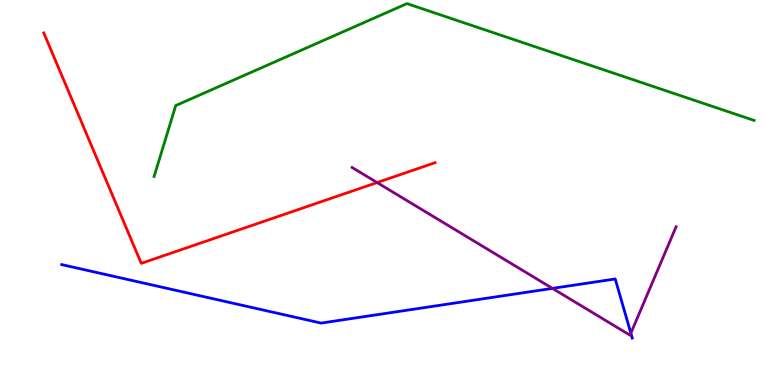[{'lines': ['blue', 'red'], 'intersections': []}, {'lines': ['green', 'red'], 'intersections': []}, {'lines': ['purple', 'red'], 'intersections': [{'x': 4.87, 'y': 5.26}]}, {'lines': ['blue', 'green'], 'intersections': []}, {'lines': ['blue', 'purple'], 'intersections': [{'x': 7.13, 'y': 2.51}, {'x': 8.14, 'y': 1.35}]}, {'lines': ['green', 'purple'], 'intersections': []}]